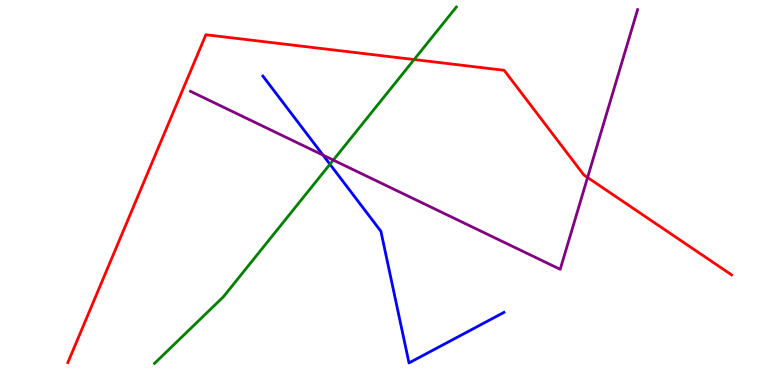[{'lines': ['blue', 'red'], 'intersections': []}, {'lines': ['green', 'red'], 'intersections': [{'x': 5.34, 'y': 8.45}]}, {'lines': ['purple', 'red'], 'intersections': [{'x': 7.58, 'y': 5.39}]}, {'lines': ['blue', 'green'], 'intersections': [{'x': 4.26, 'y': 5.73}]}, {'lines': ['blue', 'purple'], 'intersections': [{'x': 4.17, 'y': 5.97}]}, {'lines': ['green', 'purple'], 'intersections': [{'x': 4.3, 'y': 5.84}]}]